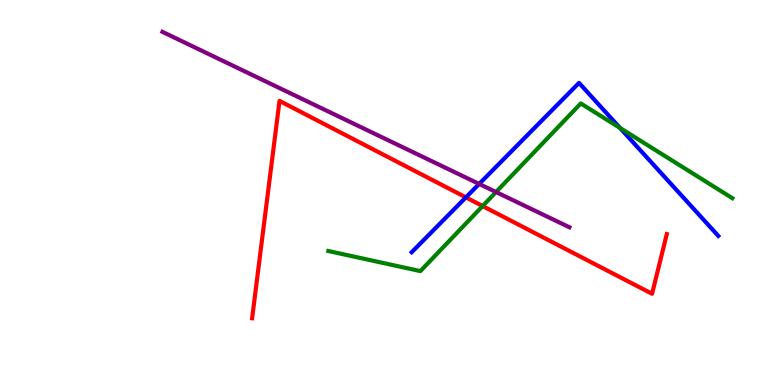[{'lines': ['blue', 'red'], 'intersections': [{'x': 6.01, 'y': 4.87}]}, {'lines': ['green', 'red'], 'intersections': [{'x': 6.23, 'y': 4.65}]}, {'lines': ['purple', 'red'], 'intersections': []}, {'lines': ['blue', 'green'], 'intersections': [{'x': 8.0, 'y': 6.68}]}, {'lines': ['blue', 'purple'], 'intersections': [{'x': 6.18, 'y': 5.22}]}, {'lines': ['green', 'purple'], 'intersections': [{'x': 6.4, 'y': 5.01}]}]